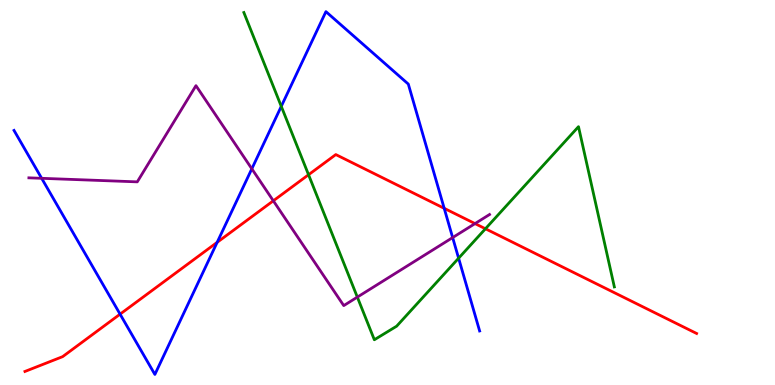[{'lines': ['blue', 'red'], 'intersections': [{'x': 1.55, 'y': 1.84}, {'x': 2.8, 'y': 3.71}, {'x': 5.73, 'y': 4.59}]}, {'lines': ['green', 'red'], 'intersections': [{'x': 3.98, 'y': 5.46}, {'x': 6.26, 'y': 4.06}]}, {'lines': ['purple', 'red'], 'intersections': [{'x': 3.53, 'y': 4.78}, {'x': 6.13, 'y': 4.19}]}, {'lines': ['blue', 'green'], 'intersections': [{'x': 3.63, 'y': 7.24}, {'x': 5.92, 'y': 3.29}]}, {'lines': ['blue', 'purple'], 'intersections': [{'x': 0.538, 'y': 5.37}, {'x': 3.25, 'y': 5.62}, {'x': 5.84, 'y': 3.83}]}, {'lines': ['green', 'purple'], 'intersections': [{'x': 4.61, 'y': 2.28}]}]